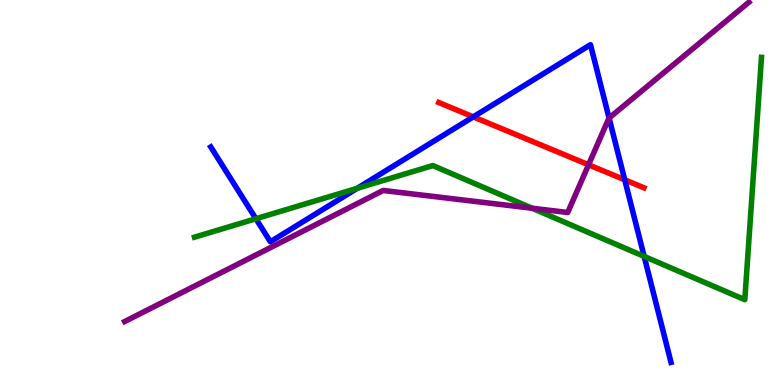[{'lines': ['blue', 'red'], 'intersections': [{'x': 6.11, 'y': 6.96}, {'x': 8.06, 'y': 5.33}]}, {'lines': ['green', 'red'], 'intersections': []}, {'lines': ['purple', 'red'], 'intersections': [{'x': 7.59, 'y': 5.72}]}, {'lines': ['blue', 'green'], 'intersections': [{'x': 3.3, 'y': 4.32}, {'x': 4.61, 'y': 5.11}, {'x': 8.31, 'y': 3.34}]}, {'lines': ['blue', 'purple'], 'intersections': [{'x': 7.86, 'y': 6.93}]}, {'lines': ['green', 'purple'], 'intersections': [{'x': 6.87, 'y': 4.59}]}]